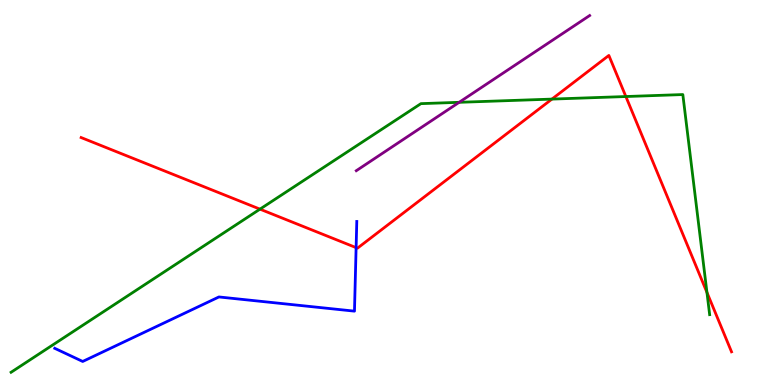[{'lines': ['blue', 'red'], 'intersections': [{'x': 4.6, 'y': 3.57}]}, {'lines': ['green', 'red'], 'intersections': [{'x': 3.35, 'y': 4.57}, {'x': 7.12, 'y': 7.43}, {'x': 8.08, 'y': 7.49}, {'x': 9.12, 'y': 2.41}]}, {'lines': ['purple', 'red'], 'intersections': []}, {'lines': ['blue', 'green'], 'intersections': []}, {'lines': ['blue', 'purple'], 'intersections': []}, {'lines': ['green', 'purple'], 'intersections': [{'x': 5.92, 'y': 7.34}]}]